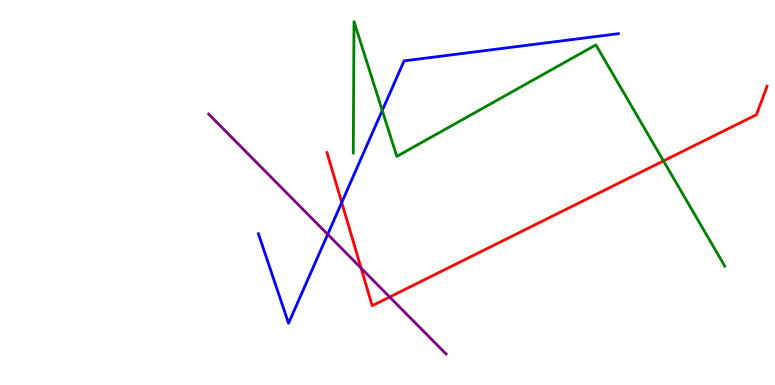[{'lines': ['blue', 'red'], 'intersections': [{'x': 4.41, 'y': 4.74}]}, {'lines': ['green', 'red'], 'intersections': [{'x': 8.56, 'y': 5.82}]}, {'lines': ['purple', 'red'], 'intersections': [{'x': 4.66, 'y': 3.04}, {'x': 5.03, 'y': 2.29}]}, {'lines': ['blue', 'green'], 'intersections': [{'x': 4.93, 'y': 7.13}]}, {'lines': ['blue', 'purple'], 'intersections': [{'x': 4.23, 'y': 3.91}]}, {'lines': ['green', 'purple'], 'intersections': []}]